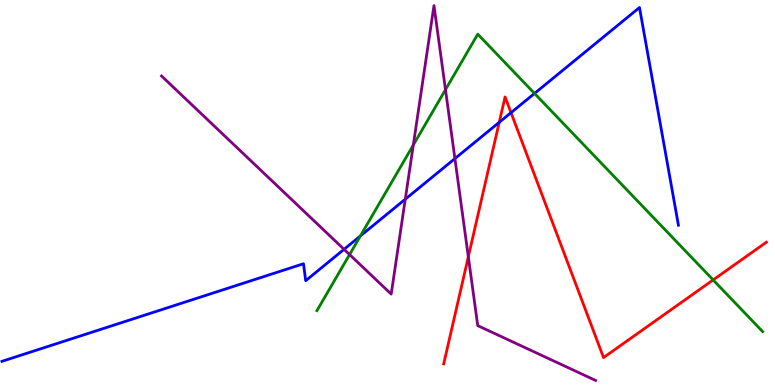[{'lines': ['blue', 'red'], 'intersections': [{'x': 6.44, 'y': 6.82}, {'x': 6.59, 'y': 7.07}]}, {'lines': ['green', 'red'], 'intersections': [{'x': 9.2, 'y': 2.73}]}, {'lines': ['purple', 'red'], 'intersections': [{'x': 6.04, 'y': 3.33}]}, {'lines': ['blue', 'green'], 'intersections': [{'x': 4.65, 'y': 3.87}, {'x': 6.9, 'y': 7.57}]}, {'lines': ['blue', 'purple'], 'intersections': [{'x': 4.44, 'y': 3.52}, {'x': 5.23, 'y': 4.83}, {'x': 5.87, 'y': 5.88}]}, {'lines': ['green', 'purple'], 'intersections': [{'x': 4.51, 'y': 3.39}, {'x': 5.33, 'y': 6.23}, {'x': 5.75, 'y': 7.67}]}]